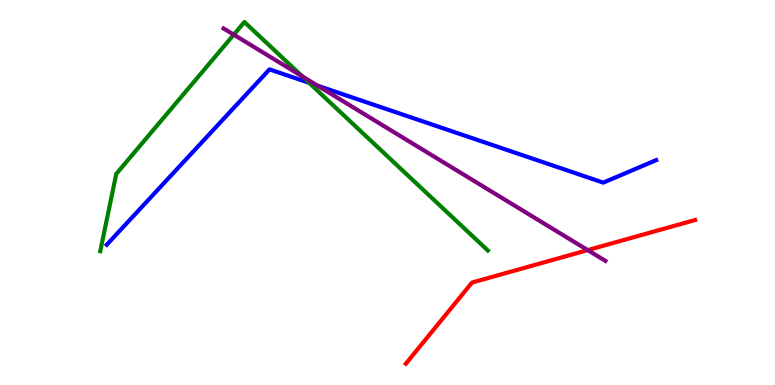[{'lines': ['blue', 'red'], 'intersections': []}, {'lines': ['green', 'red'], 'intersections': []}, {'lines': ['purple', 'red'], 'intersections': [{'x': 7.58, 'y': 3.5}]}, {'lines': ['blue', 'green'], 'intersections': [{'x': 3.99, 'y': 7.85}]}, {'lines': ['blue', 'purple'], 'intersections': [{'x': 4.1, 'y': 7.77}]}, {'lines': ['green', 'purple'], 'intersections': [{'x': 3.02, 'y': 9.1}, {'x': 3.9, 'y': 8.02}]}]